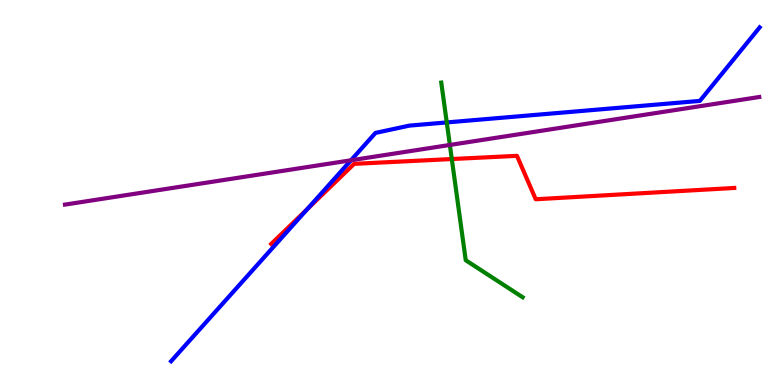[{'lines': ['blue', 'red'], 'intersections': [{'x': 3.96, 'y': 4.57}]}, {'lines': ['green', 'red'], 'intersections': [{'x': 5.83, 'y': 5.87}]}, {'lines': ['purple', 'red'], 'intersections': []}, {'lines': ['blue', 'green'], 'intersections': [{'x': 5.76, 'y': 6.82}]}, {'lines': ['blue', 'purple'], 'intersections': [{'x': 4.53, 'y': 5.84}]}, {'lines': ['green', 'purple'], 'intersections': [{'x': 5.8, 'y': 6.23}]}]